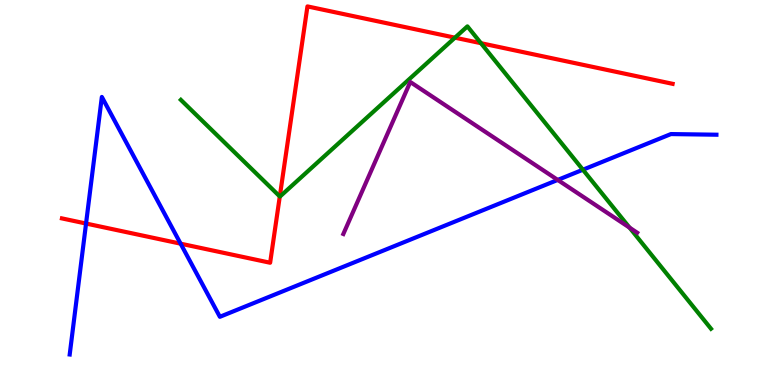[{'lines': ['blue', 'red'], 'intersections': [{'x': 1.11, 'y': 4.19}, {'x': 2.33, 'y': 3.67}]}, {'lines': ['green', 'red'], 'intersections': [{'x': 3.61, 'y': 4.9}, {'x': 5.87, 'y': 9.02}, {'x': 6.21, 'y': 8.88}]}, {'lines': ['purple', 'red'], 'intersections': []}, {'lines': ['blue', 'green'], 'intersections': [{'x': 7.52, 'y': 5.59}]}, {'lines': ['blue', 'purple'], 'intersections': [{'x': 7.2, 'y': 5.33}]}, {'lines': ['green', 'purple'], 'intersections': [{'x': 8.12, 'y': 4.09}]}]